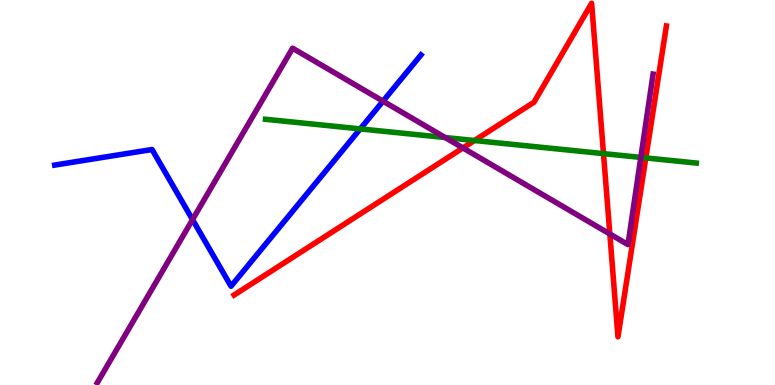[{'lines': ['blue', 'red'], 'intersections': []}, {'lines': ['green', 'red'], 'intersections': [{'x': 6.12, 'y': 6.35}, {'x': 7.79, 'y': 6.01}, {'x': 8.33, 'y': 5.9}]}, {'lines': ['purple', 'red'], 'intersections': [{'x': 5.97, 'y': 6.16}, {'x': 7.87, 'y': 3.92}]}, {'lines': ['blue', 'green'], 'intersections': [{'x': 4.65, 'y': 6.65}]}, {'lines': ['blue', 'purple'], 'intersections': [{'x': 2.48, 'y': 4.3}, {'x': 4.94, 'y': 7.37}]}, {'lines': ['green', 'purple'], 'intersections': [{'x': 5.74, 'y': 6.43}, {'x': 8.27, 'y': 5.91}]}]